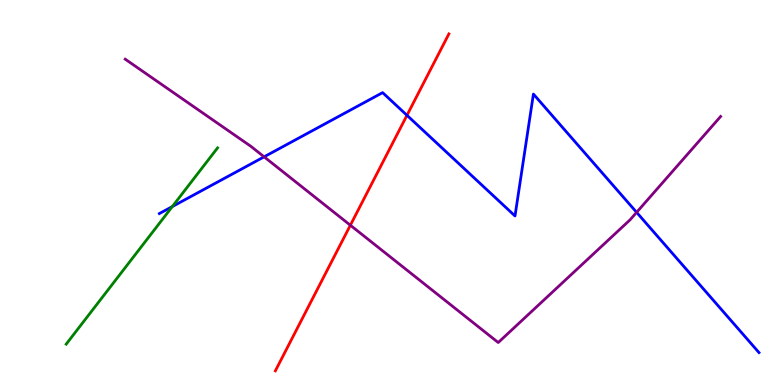[{'lines': ['blue', 'red'], 'intersections': [{'x': 5.25, 'y': 7.01}]}, {'lines': ['green', 'red'], 'intersections': []}, {'lines': ['purple', 'red'], 'intersections': [{'x': 4.52, 'y': 4.15}]}, {'lines': ['blue', 'green'], 'intersections': [{'x': 2.22, 'y': 4.63}]}, {'lines': ['blue', 'purple'], 'intersections': [{'x': 3.41, 'y': 5.93}, {'x': 8.21, 'y': 4.48}]}, {'lines': ['green', 'purple'], 'intersections': []}]